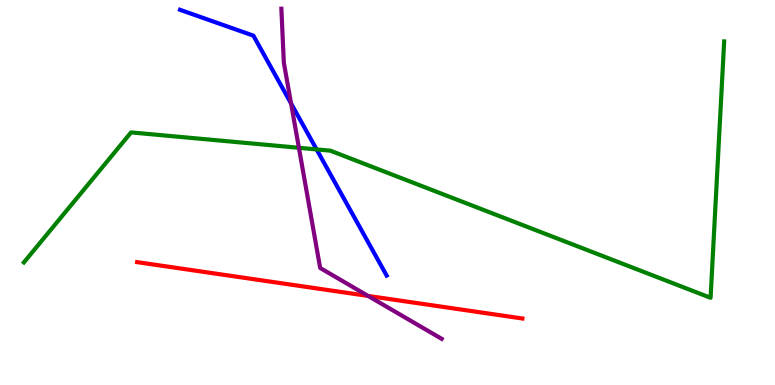[{'lines': ['blue', 'red'], 'intersections': []}, {'lines': ['green', 'red'], 'intersections': []}, {'lines': ['purple', 'red'], 'intersections': [{'x': 4.75, 'y': 2.31}]}, {'lines': ['blue', 'green'], 'intersections': [{'x': 4.08, 'y': 6.12}]}, {'lines': ['blue', 'purple'], 'intersections': [{'x': 3.76, 'y': 7.31}]}, {'lines': ['green', 'purple'], 'intersections': [{'x': 3.86, 'y': 6.16}]}]